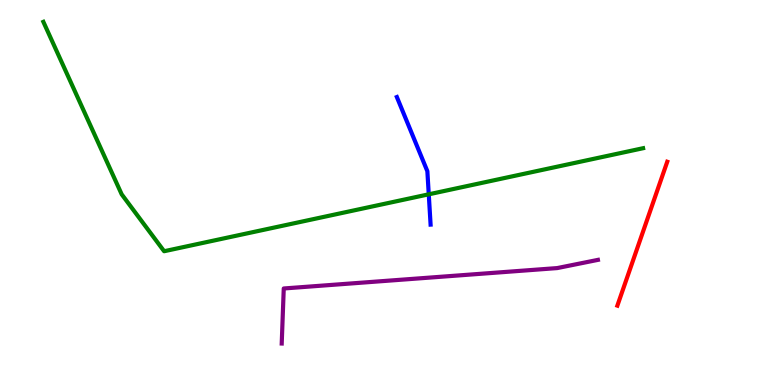[{'lines': ['blue', 'red'], 'intersections': []}, {'lines': ['green', 'red'], 'intersections': []}, {'lines': ['purple', 'red'], 'intersections': []}, {'lines': ['blue', 'green'], 'intersections': [{'x': 5.53, 'y': 4.95}]}, {'lines': ['blue', 'purple'], 'intersections': []}, {'lines': ['green', 'purple'], 'intersections': []}]